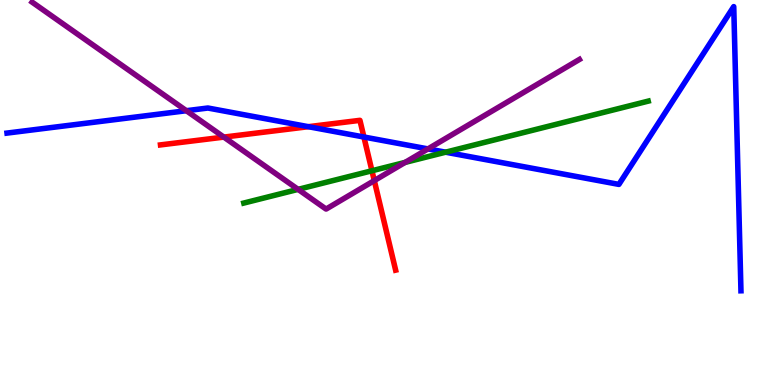[{'lines': ['blue', 'red'], 'intersections': [{'x': 3.98, 'y': 6.71}, {'x': 4.7, 'y': 6.44}]}, {'lines': ['green', 'red'], 'intersections': [{'x': 4.8, 'y': 5.56}]}, {'lines': ['purple', 'red'], 'intersections': [{'x': 2.89, 'y': 6.44}, {'x': 4.83, 'y': 5.31}]}, {'lines': ['blue', 'green'], 'intersections': [{'x': 5.75, 'y': 6.05}]}, {'lines': ['blue', 'purple'], 'intersections': [{'x': 2.4, 'y': 7.12}, {'x': 5.52, 'y': 6.13}]}, {'lines': ['green', 'purple'], 'intersections': [{'x': 3.85, 'y': 5.08}, {'x': 5.23, 'y': 5.78}]}]